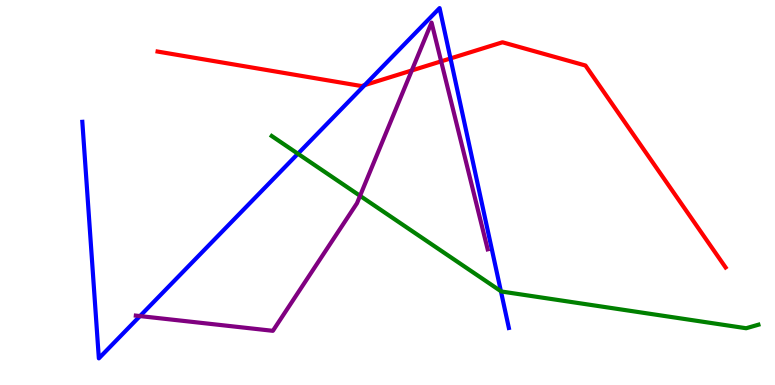[{'lines': ['blue', 'red'], 'intersections': [{'x': 4.71, 'y': 7.79}, {'x': 5.81, 'y': 8.48}]}, {'lines': ['green', 'red'], 'intersections': []}, {'lines': ['purple', 'red'], 'intersections': [{'x': 5.31, 'y': 8.17}, {'x': 5.69, 'y': 8.41}]}, {'lines': ['blue', 'green'], 'intersections': [{'x': 3.84, 'y': 6.01}, {'x': 6.46, 'y': 2.44}]}, {'lines': ['blue', 'purple'], 'intersections': [{'x': 1.81, 'y': 1.79}]}, {'lines': ['green', 'purple'], 'intersections': [{'x': 4.65, 'y': 4.91}]}]